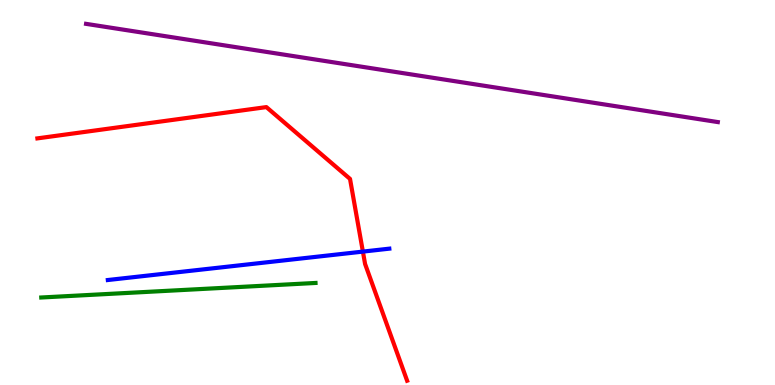[{'lines': ['blue', 'red'], 'intersections': [{'x': 4.68, 'y': 3.46}]}, {'lines': ['green', 'red'], 'intersections': []}, {'lines': ['purple', 'red'], 'intersections': []}, {'lines': ['blue', 'green'], 'intersections': []}, {'lines': ['blue', 'purple'], 'intersections': []}, {'lines': ['green', 'purple'], 'intersections': []}]